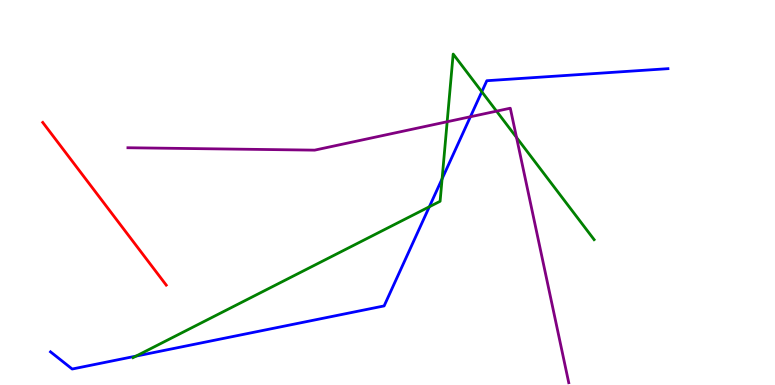[{'lines': ['blue', 'red'], 'intersections': []}, {'lines': ['green', 'red'], 'intersections': []}, {'lines': ['purple', 'red'], 'intersections': []}, {'lines': ['blue', 'green'], 'intersections': [{'x': 1.76, 'y': 0.75}, {'x': 5.54, 'y': 4.63}, {'x': 5.7, 'y': 5.36}, {'x': 6.22, 'y': 7.62}]}, {'lines': ['blue', 'purple'], 'intersections': [{'x': 6.07, 'y': 6.97}]}, {'lines': ['green', 'purple'], 'intersections': [{'x': 5.77, 'y': 6.84}, {'x': 6.41, 'y': 7.11}, {'x': 6.66, 'y': 6.43}]}]